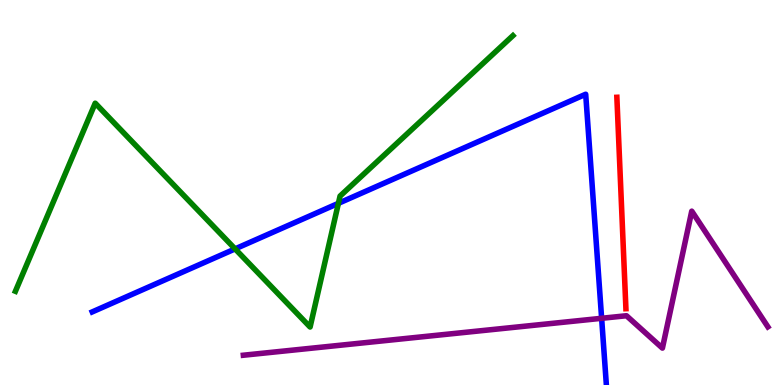[{'lines': ['blue', 'red'], 'intersections': []}, {'lines': ['green', 'red'], 'intersections': []}, {'lines': ['purple', 'red'], 'intersections': []}, {'lines': ['blue', 'green'], 'intersections': [{'x': 3.03, 'y': 3.54}, {'x': 4.37, 'y': 4.72}]}, {'lines': ['blue', 'purple'], 'intersections': [{'x': 7.76, 'y': 1.73}]}, {'lines': ['green', 'purple'], 'intersections': []}]